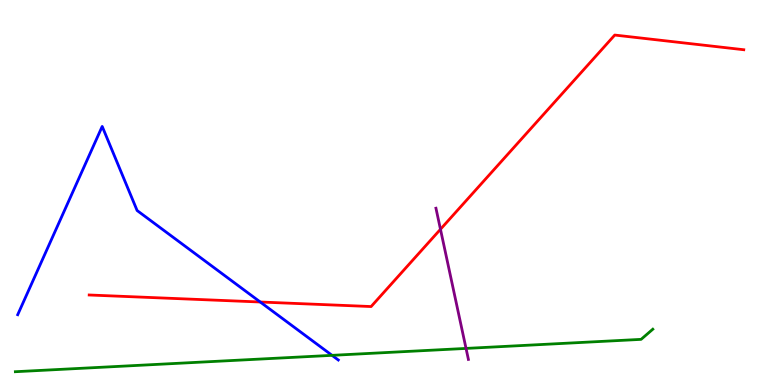[{'lines': ['blue', 'red'], 'intersections': [{'x': 3.36, 'y': 2.16}]}, {'lines': ['green', 'red'], 'intersections': []}, {'lines': ['purple', 'red'], 'intersections': [{'x': 5.68, 'y': 4.04}]}, {'lines': ['blue', 'green'], 'intersections': [{'x': 4.28, 'y': 0.77}]}, {'lines': ['blue', 'purple'], 'intersections': []}, {'lines': ['green', 'purple'], 'intersections': [{'x': 6.01, 'y': 0.95}]}]